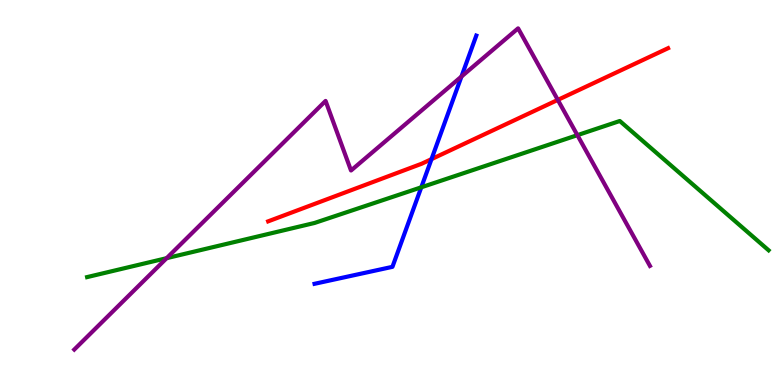[{'lines': ['blue', 'red'], 'intersections': [{'x': 5.57, 'y': 5.87}]}, {'lines': ['green', 'red'], 'intersections': []}, {'lines': ['purple', 'red'], 'intersections': [{'x': 7.2, 'y': 7.41}]}, {'lines': ['blue', 'green'], 'intersections': [{'x': 5.44, 'y': 5.14}]}, {'lines': ['blue', 'purple'], 'intersections': [{'x': 5.95, 'y': 8.01}]}, {'lines': ['green', 'purple'], 'intersections': [{'x': 2.15, 'y': 3.29}, {'x': 7.45, 'y': 6.49}]}]